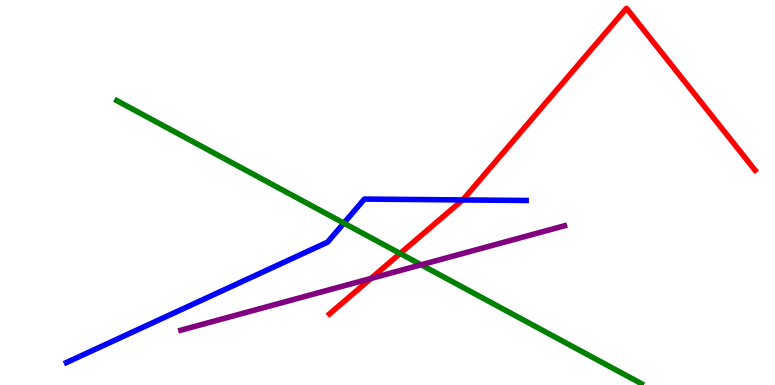[{'lines': ['blue', 'red'], 'intersections': [{'x': 5.97, 'y': 4.81}]}, {'lines': ['green', 'red'], 'intersections': [{'x': 5.16, 'y': 3.42}]}, {'lines': ['purple', 'red'], 'intersections': [{'x': 4.79, 'y': 2.77}]}, {'lines': ['blue', 'green'], 'intersections': [{'x': 4.44, 'y': 4.2}]}, {'lines': ['blue', 'purple'], 'intersections': []}, {'lines': ['green', 'purple'], 'intersections': [{'x': 5.43, 'y': 3.12}]}]